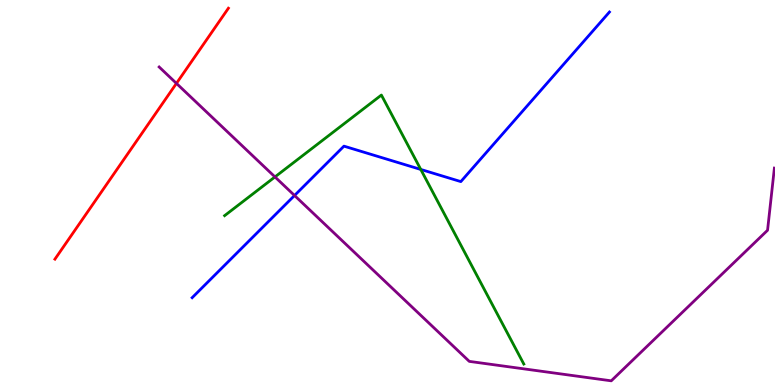[{'lines': ['blue', 'red'], 'intersections': []}, {'lines': ['green', 'red'], 'intersections': []}, {'lines': ['purple', 'red'], 'intersections': [{'x': 2.28, 'y': 7.83}]}, {'lines': ['blue', 'green'], 'intersections': [{'x': 5.43, 'y': 5.6}]}, {'lines': ['blue', 'purple'], 'intersections': [{'x': 3.8, 'y': 4.92}]}, {'lines': ['green', 'purple'], 'intersections': [{'x': 3.55, 'y': 5.4}]}]